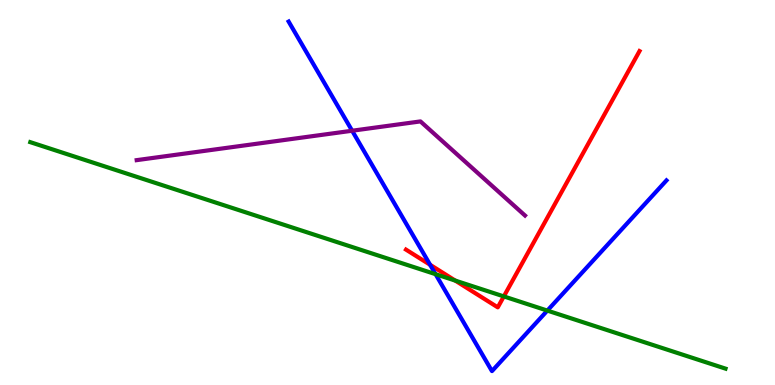[{'lines': ['blue', 'red'], 'intersections': [{'x': 5.55, 'y': 3.12}]}, {'lines': ['green', 'red'], 'intersections': [{'x': 5.87, 'y': 2.71}, {'x': 6.5, 'y': 2.3}]}, {'lines': ['purple', 'red'], 'intersections': []}, {'lines': ['blue', 'green'], 'intersections': [{'x': 5.62, 'y': 2.88}, {'x': 7.06, 'y': 1.93}]}, {'lines': ['blue', 'purple'], 'intersections': [{'x': 4.54, 'y': 6.6}]}, {'lines': ['green', 'purple'], 'intersections': []}]